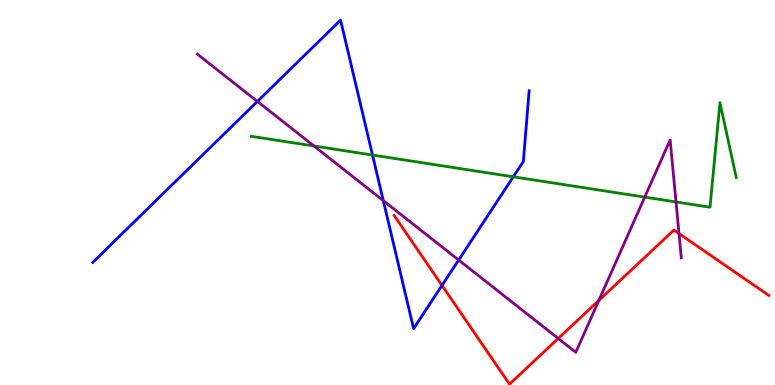[{'lines': ['blue', 'red'], 'intersections': [{'x': 5.7, 'y': 2.59}]}, {'lines': ['green', 'red'], 'intersections': []}, {'lines': ['purple', 'red'], 'intersections': [{'x': 7.2, 'y': 1.21}, {'x': 7.73, 'y': 2.2}, {'x': 8.76, 'y': 3.93}]}, {'lines': ['blue', 'green'], 'intersections': [{'x': 4.81, 'y': 5.97}, {'x': 6.62, 'y': 5.41}]}, {'lines': ['blue', 'purple'], 'intersections': [{'x': 3.32, 'y': 7.37}, {'x': 4.95, 'y': 4.79}, {'x': 5.92, 'y': 3.25}]}, {'lines': ['green', 'purple'], 'intersections': [{'x': 4.05, 'y': 6.21}, {'x': 8.32, 'y': 4.88}, {'x': 8.72, 'y': 4.75}]}]